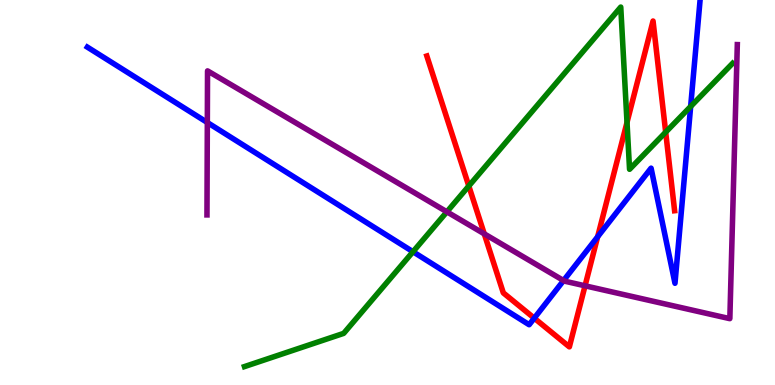[{'lines': ['blue', 'red'], 'intersections': [{'x': 6.89, 'y': 1.74}, {'x': 7.71, 'y': 3.85}]}, {'lines': ['green', 'red'], 'intersections': [{'x': 6.05, 'y': 5.17}, {'x': 8.09, 'y': 6.82}, {'x': 8.59, 'y': 6.57}]}, {'lines': ['purple', 'red'], 'intersections': [{'x': 6.25, 'y': 3.93}, {'x': 7.55, 'y': 2.58}]}, {'lines': ['blue', 'green'], 'intersections': [{'x': 5.33, 'y': 3.46}, {'x': 8.91, 'y': 7.23}]}, {'lines': ['blue', 'purple'], 'intersections': [{'x': 2.68, 'y': 6.82}, {'x': 7.27, 'y': 2.71}]}, {'lines': ['green', 'purple'], 'intersections': [{'x': 5.77, 'y': 4.5}]}]